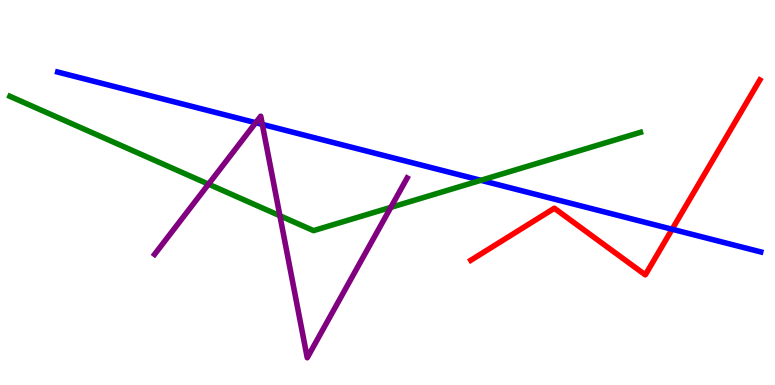[{'lines': ['blue', 'red'], 'intersections': [{'x': 8.67, 'y': 4.05}]}, {'lines': ['green', 'red'], 'intersections': []}, {'lines': ['purple', 'red'], 'intersections': []}, {'lines': ['blue', 'green'], 'intersections': [{'x': 6.2, 'y': 5.32}]}, {'lines': ['blue', 'purple'], 'intersections': [{'x': 3.3, 'y': 6.81}, {'x': 3.38, 'y': 6.77}]}, {'lines': ['green', 'purple'], 'intersections': [{'x': 2.69, 'y': 5.22}, {'x': 3.61, 'y': 4.4}, {'x': 5.04, 'y': 4.61}]}]